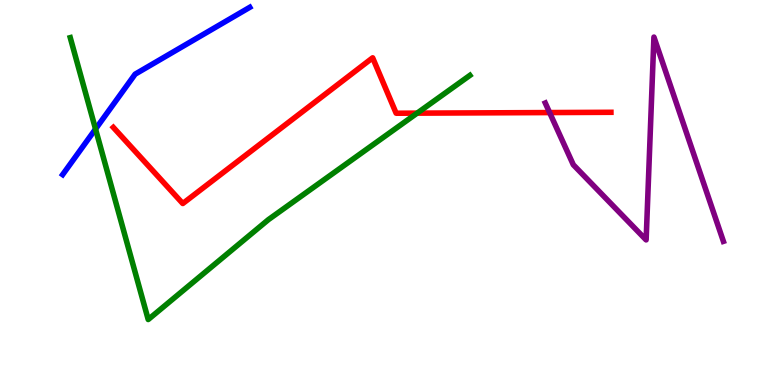[{'lines': ['blue', 'red'], 'intersections': []}, {'lines': ['green', 'red'], 'intersections': [{'x': 5.38, 'y': 7.06}]}, {'lines': ['purple', 'red'], 'intersections': [{'x': 7.09, 'y': 7.08}]}, {'lines': ['blue', 'green'], 'intersections': [{'x': 1.23, 'y': 6.65}]}, {'lines': ['blue', 'purple'], 'intersections': []}, {'lines': ['green', 'purple'], 'intersections': []}]